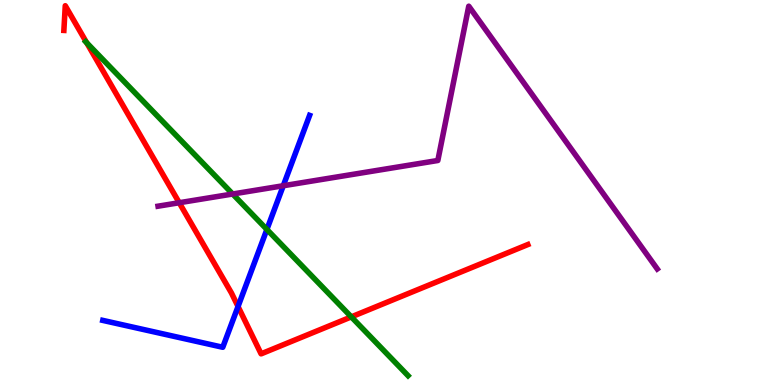[{'lines': ['blue', 'red'], 'intersections': [{'x': 3.07, 'y': 2.04}]}, {'lines': ['green', 'red'], 'intersections': [{'x': 1.12, 'y': 8.89}, {'x': 4.53, 'y': 1.77}]}, {'lines': ['purple', 'red'], 'intersections': [{'x': 2.31, 'y': 4.73}]}, {'lines': ['blue', 'green'], 'intersections': [{'x': 3.44, 'y': 4.04}]}, {'lines': ['blue', 'purple'], 'intersections': [{'x': 3.66, 'y': 5.18}]}, {'lines': ['green', 'purple'], 'intersections': [{'x': 3.0, 'y': 4.96}]}]